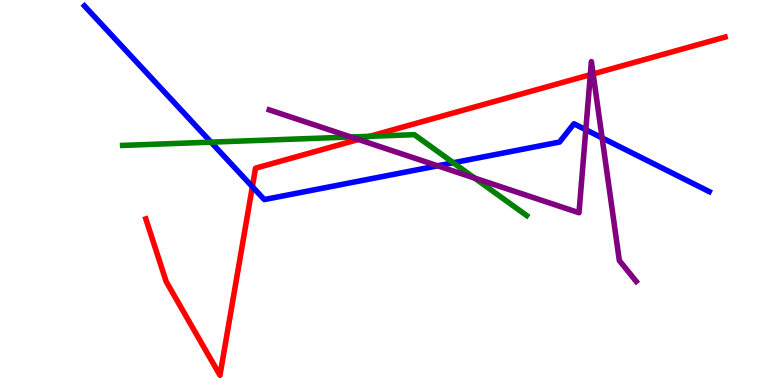[{'lines': ['blue', 'red'], 'intersections': [{'x': 3.26, 'y': 5.15}]}, {'lines': ['green', 'red'], 'intersections': [{'x': 4.77, 'y': 6.46}]}, {'lines': ['purple', 'red'], 'intersections': [{'x': 4.62, 'y': 6.38}, {'x': 7.62, 'y': 8.06}, {'x': 7.65, 'y': 8.08}]}, {'lines': ['blue', 'green'], 'intersections': [{'x': 2.72, 'y': 6.31}, {'x': 5.85, 'y': 5.77}]}, {'lines': ['blue', 'purple'], 'intersections': [{'x': 5.65, 'y': 5.69}, {'x': 7.56, 'y': 6.63}, {'x': 7.77, 'y': 6.42}]}, {'lines': ['green', 'purple'], 'intersections': [{'x': 4.53, 'y': 6.44}, {'x': 6.12, 'y': 5.37}]}]